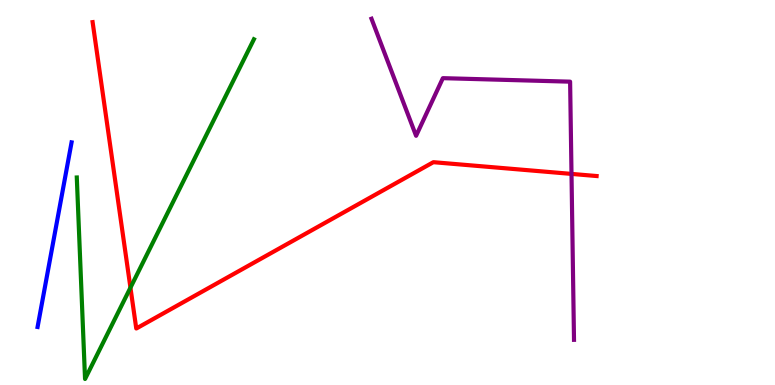[{'lines': ['blue', 'red'], 'intersections': []}, {'lines': ['green', 'red'], 'intersections': [{'x': 1.68, 'y': 2.53}]}, {'lines': ['purple', 'red'], 'intersections': [{'x': 7.37, 'y': 5.48}]}, {'lines': ['blue', 'green'], 'intersections': []}, {'lines': ['blue', 'purple'], 'intersections': []}, {'lines': ['green', 'purple'], 'intersections': []}]